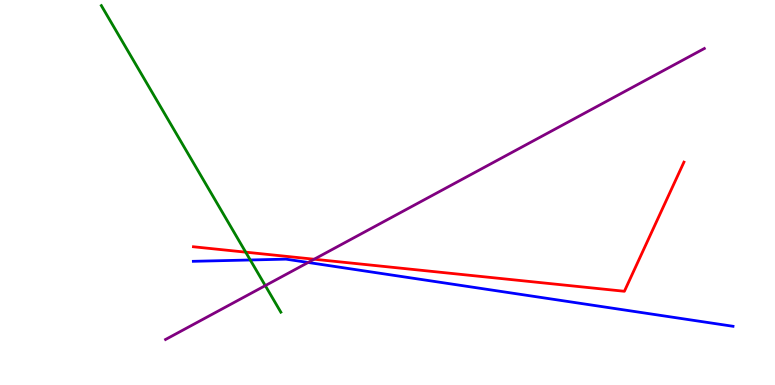[{'lines': ['blue', 'red'], 'intersections': []}, {'lines': ['green', 'red'], 'intersections': [{'x': 3.17, 'y': 3.45}]}, {'lines': ['purple', 'red'], 'intersections': [{'x': 4.05, 'y': 3.27}]}, {'lines': ['blue', 'green'], 'intersections': [{'x': 3.23, 'y': 3.25}]}, {'lines': ['blue', 'purple'], 'intersections': [{'x': 3.98, 'y': 3.18}]}, {'lines': ['green', 'purple'], 'intersections': [{'x': 3.42, 'y': 2.58}]}]